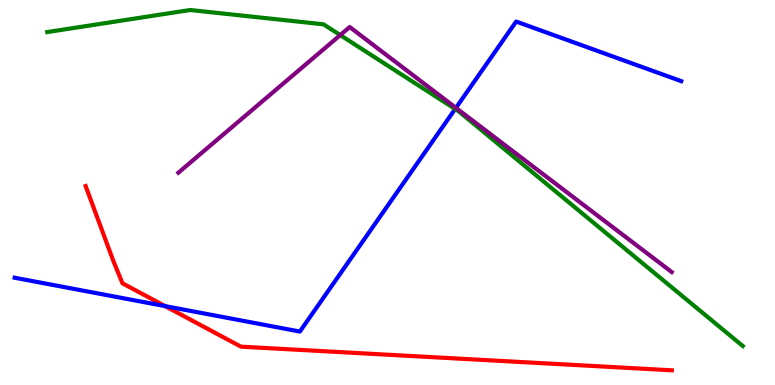[{'lines': ['blue', 'red'], 'intersections': [{'x': 2.13, 'y': 2.05}]}, {'lines': ['green', 'red'], 'intersections': []}, {'lines': ['purple', 'red'], 'intersections': []}, {'lines': ['blue', 'green'], 'intersections': [{'x': 5.87, 'y': 7.17}]}, {'lines': ['blue', 'purple'], 'intersections': [{'x': 5.88, 'y': 7.2}]}, {'lines': ['green', 'purple'], 'intersections': [{'x': 4.39, 'y': 9.09}]}]